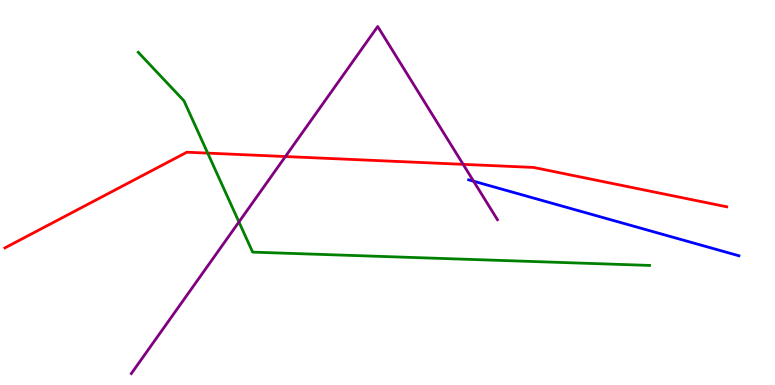[{'lines': ['blue', 'red'], 'intersections': []}, {'lines': ['green', 'red'], 'intersections': [{'x': 2.68, 'y': 6.02}]}, {'lines': ['purple', 'red'], 'intersections': [{'x': 3.68, 'y': 5.93}, {'x': 5.98, 'y': 5.73}]}, {'lines': ['blue', 'green'], 'intersections': []}, {'lines': ['blue', 'purple'], 'intersections': [{'x': 6.11, 'y': 5.29}]}, {'lines': ['green', 'purple'], 'intersections': [{'x': 3.08, 'y': 4.23}]}]